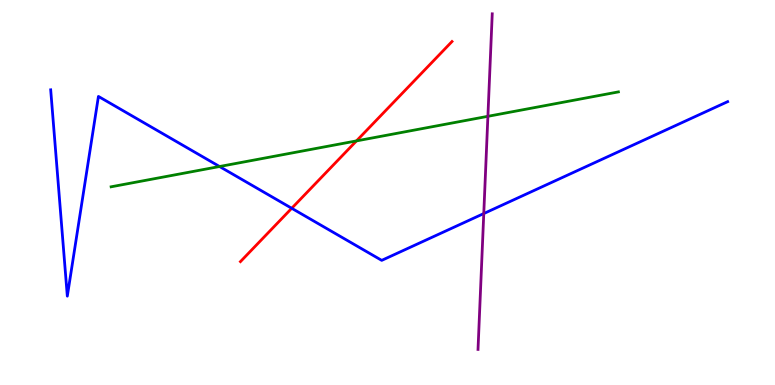[{'lines': ['blue', 'red'], 'intersections': [{'x': 3.76, 'y': 4.59}]}, {'lines': ['green', 'red'], 'intersections': [{'x': 4.6, 'y': 6.34}]}, {'lines': ['purple', 'red'], 'intersections': []}, {'lines': ['blue', 'green'], 'intersections': [{'x': 2.83, 'y': 5.67}]}, {'lines': ['blue', 'purple'], 'intersections': [{'x': 6.24, 'y': 4.45}]}, {'lines': ['green', 'purple'], 'intersections': [{'x': 6.3, 'y': 6.98}]}]